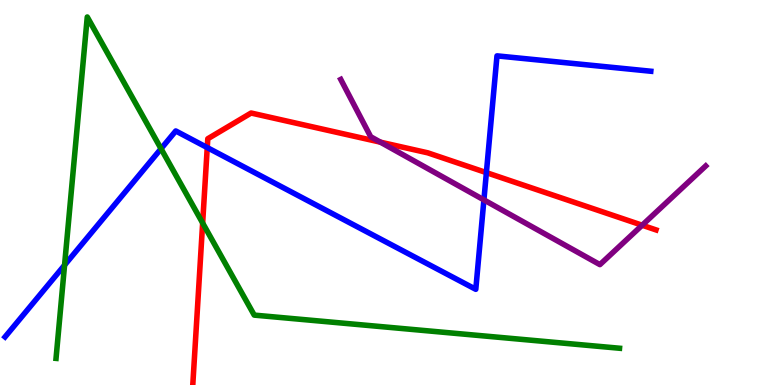[{'lines': ['blue', 'red'], 'intersections': [{'x': 2.67, 'y': 6.17}, {'x': 6.28, 'y': 5.52}]}, {'lines': ['green', 'red'], 'intersections': [{'x': 2.61, 'y': 4.21}]}, {'lines': ['purple', 'red'], 'intersections': [{'x': 4.91, 'y': 6.31}, {'x': 8.29, 'y': 4.15}]}, {'lines': ['blue', 'green'], 'intersections': [{'x': 0.833, 'y': 3.11}, {'x': 2.08, 'y': 6.14}]}, {'lines': ['blue', 'purple'], 'intersections': [{'x': 6.24, 'y': 4.81}]}, {'lines': ['green', 'purple'], 'intersections': []}]